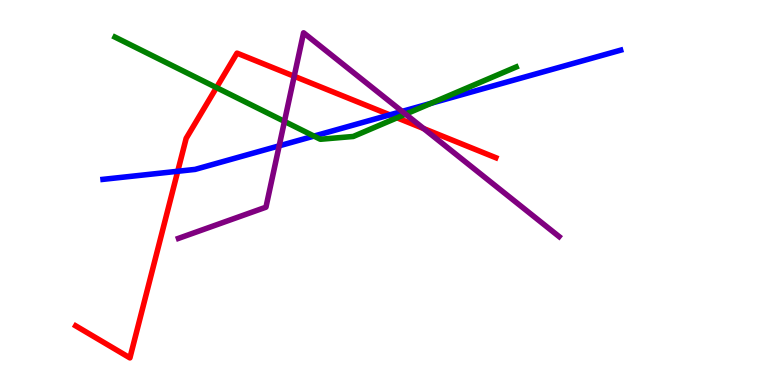[{'lines': ['blue', 'red'], 'intersections': [{'x': 2.29, 'y': 5.55}, {'x': 5.03, 'y': 7.02}]}, {'lines': ['green', 'red'], 'intersections': [{'x': 2.79, 'y': 7.73}, {'x': 5.12, 'y': 6.94}]}, {'lines': ['purple', 'red'], 'intersections': [{'x': 3.8, 'y': 8.02}, {'x': 5.47, 'y': 6.66}]}, {'lines': ['blue', 'green'], 'intersections': [{'x': 4.05, 'y': 6.47}, {'x': 5.56, 'y': 7.32}]}, {'lines': ['blue', 'purple'], 'intersections': [{'x': 3.6, 'y': 6.21}, {'x': 5.19, 'y': 7.11}]}, {'lines': ['green', 'purple'], 'intersections': [{'x': 3.67, 'y': 6.85}, {'x': 5.23, 'y': 7.04}]}]